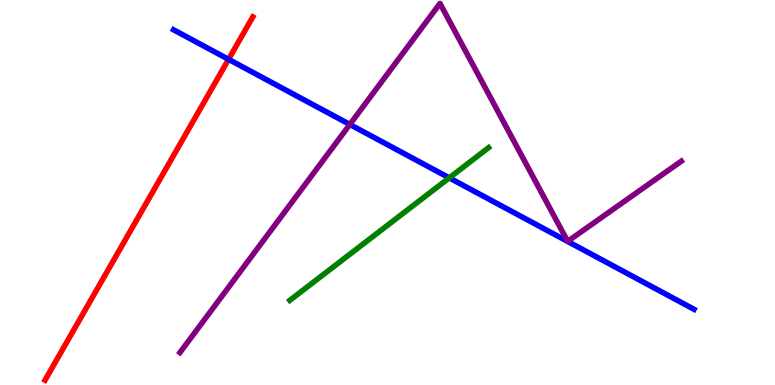[{'lines': ['blue', 'red'], 'intersections': [{'x': 2.95, 'y': 8.46}]}, {'lines': ['green', 'red'], 'intersections': []}, {'lines': ['purple', 'red'], 'intersections': []}, {'lines': ['blue', 'green'], 'intersections': [{'x': 5.8, 'y': 5.38}]}, {'lines': ['blue', 'purple'], 'intersections': [{'x': 4.51, 'y': 6.77}]}, {'lines': ['green', 'purple'], 'intersections': []}]